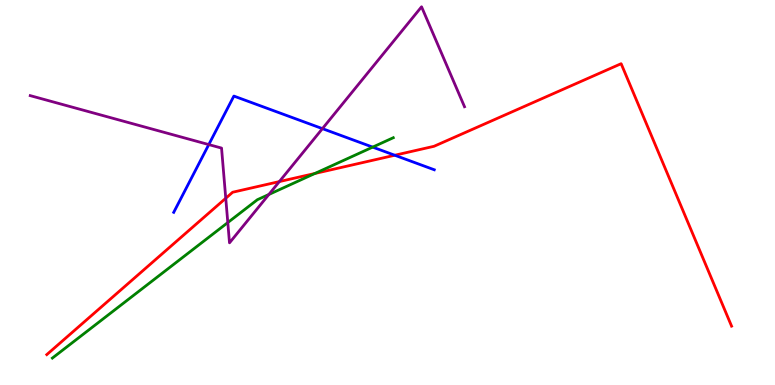[{'lines': ['blue', 'red'], 'intersections': [{'x': 5.09, 'y': 5.97}]}, {'lines': ['green', 'red'], 'intersections': [{'x': 4.06, 'y': 5.49}]}, {'lines': ['purple', 'red'], 'intersections': [{'x': 2.91, 'y': 4.85}, {'x': 3.6, 'y': 5.28}]}, {'lines': ['blue', 'green'], 'intersections': [{'x': 4.81, 'y': 6.18}]}, {'lines': ['blue', 'purple'], 'intersections': [{'x': 2.69, 'y': 6.24}, {'x': 4.16, 'y': 6.66}]}, {'lines': ['green', 'purple'], 'intersections': [{'x': 2.94, 'y': 4.22}, {'x': 3.47, 'y': 4.95}]}]